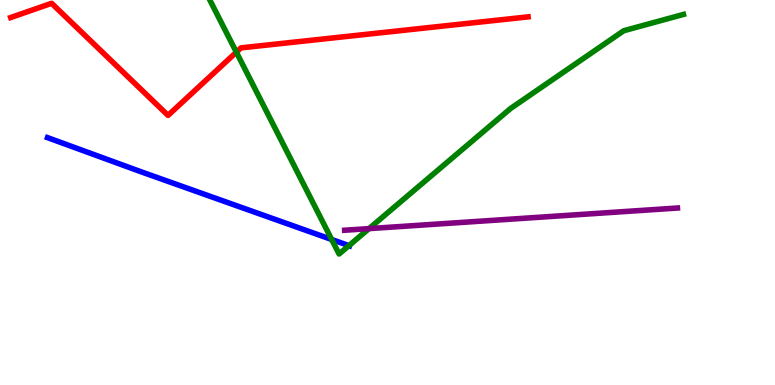[{'lines': ['blue', 'red'], 'intersections': []}, {'lines': ['green', 'red'], 'intersections': [{'x': 3.05, 'y': 8.65}]}, {'lines': ['purple', 'red'], 'intersections': []}, {'lines': ['blue', 'green'], 'intersections': [{'x': 4.28, 'y': 3.78}, {'x': 4.5, 'y': 3.62}]}, {'lines': ['blue', 'purple'], 'intersections': []}, {'lines': ['green', 'purple'], 'intersections': [{'x': 4.76, 'y': 4.06}]}]